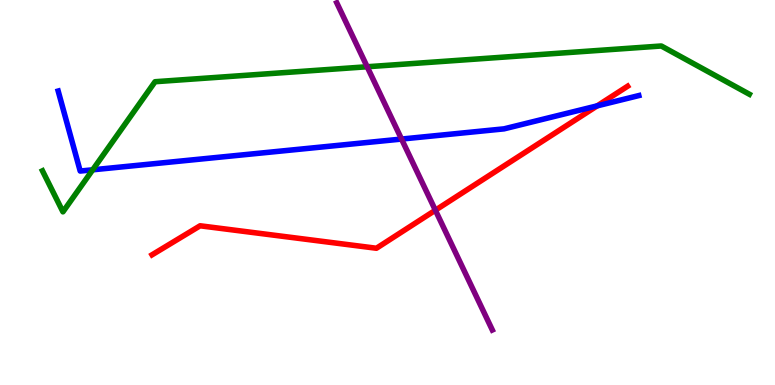[{'lines': ['blue', 'red'], 'intersections': [{'x': 7.71, 'y': 7.25}]}, {'lines': ['green', 'red'], 'intersections': []}, {'lines': ['purple', 'red'], 'intersections': [{'x': 5.62, 'y': 4.54}]}, {'lines': ['blue', 'green'], 'intersections': [{'x': 1.2, 'y': 5.59}]}, {'lines': ['blue', 'purple'], 'intersections': [{'x': 5.18, 'y': 6.39}]}, {'lines': ['green', 'purple'], 'intersections': [{'x': 4.74, 'y': 8.27}]}]